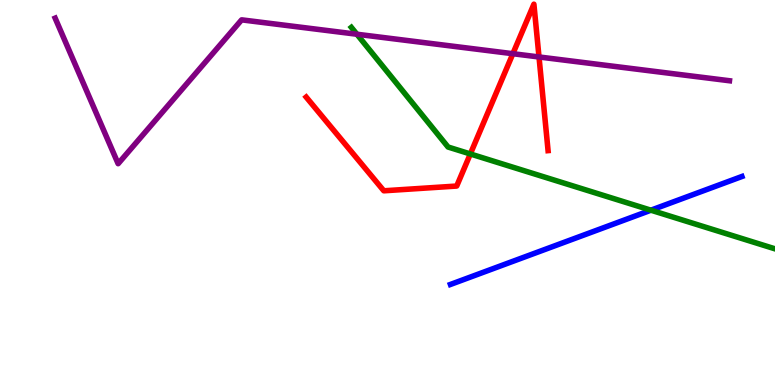[{'lines': ['blue', 'red'], 'intersections': []}, {'lines': ['green', 'red'], 'intersections': [{'x': 6.07, 'y': 6.0}]}, {'lines': ['purple', 'red'], 'intersections': [{'x': 6.62, 'y': 8.61}, {'x': 6.95, 'y': 8.52}]}, {'lines': ['blue', 'green'], 'intersections': [{'x': 8.4, 'y': 4.54}]}, {'lines': ['blue', 'purple'], 'intersections': []}, {'lines': ['green', 'purple'], 'intersections': [{'x': 4.61, 'y': 9.11}]}]